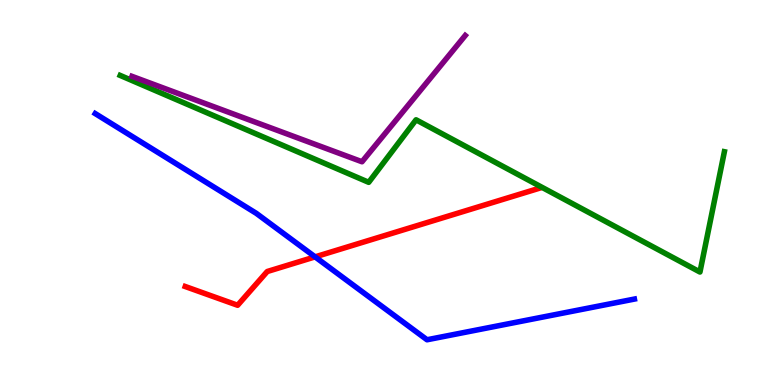[{'lines': ['blue', 'red'], 'intersections': [{'x': 4.07, 'y': 3.33}]}, {'lines': ['green', 'red'], 'intersections': []}, {'lines': ['purple', 'red'], 'intersections': []}, {'lines': ['blue', 'green'], 'intersections': []}, {'lines': ['blue', 'purple'], 'intersections': []}, {'lines': ['green', 'purple'], 'intersections': []}]